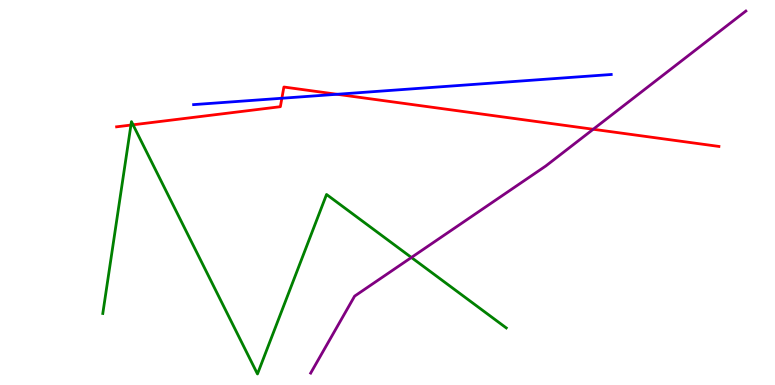[{'lines': ['blue', 'red'], 'intersections': [{'x': 3.64, 'y': 7.45}, {'x': 4.35, 'y': 7.55}]}, {'lines': ['green', 'red'], 'intersections': [{'x': 1.69, 'y': 6.75}, {'x': 1.72, 'y': 6.76}]}, {'lines': ['purple', 'red'], 'intersections': [{'x': 7.65, 'y': 6.64}]}, {'lines': ['blue', 'green'], 'intersections': []}, {'lines': ['blue', 'purple'], 'intersections': []}, {'lines': ['green', 'purple'], 'intersections': [{'x': 5.31, 'y': 3.31}]}]